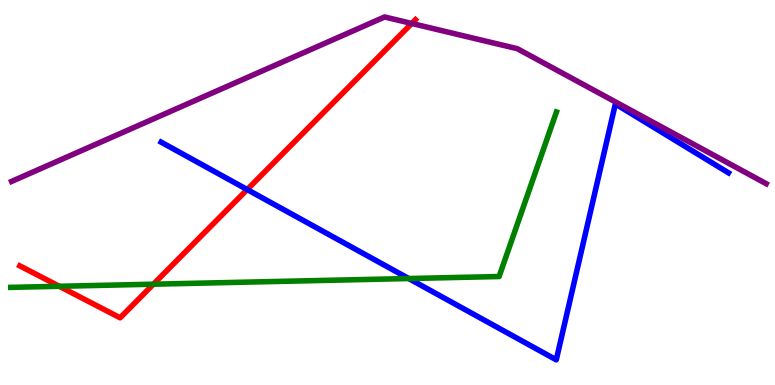[{'lines': ['blue', 'red'], 'intersections': [{'x': 3.19, 'y': 5.08}]}, {'lines': ['green', 'red'], 'intersections': [{'x': 0.765, 'y': 2.56}, {'x': 1.98, 'y': 2.62}]}, {'lines': ['purple', 'red'], 'intersections': [{'x': 5.31, 'y': 9.39}]}, {'lines': ['blue', 'green'], 'intersections': [{'x': 5.27, 'y': 2.77}]}, {'lines': ['blue', 'purple'], 'intersections': []}, {'lines': ['green', 'purple'], 'intersections': []}]